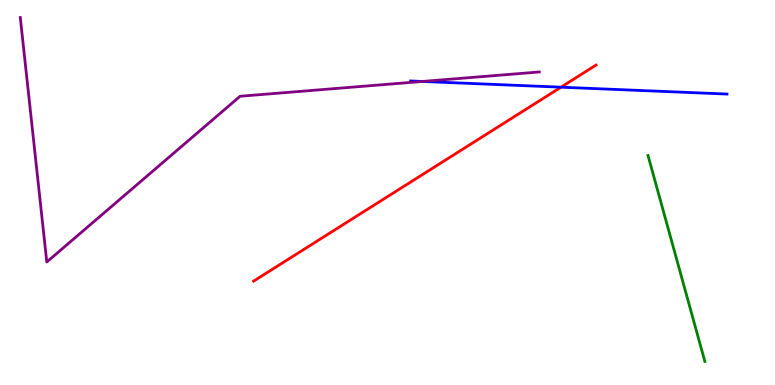[{'lines': ['blue', 'red'], 'intersections': [{'x': 7.24, 'y': 7.74}]}, {'lines': ['green', 'red'], 'intersections': []}, {'lines': ['purple', 'red'], 'intersections': []}, {'lines': ['blue', 'green'], 'intersections': []}, {'lines': ['blue', 'purple'], 'intersections': [{'x': 5.45, 'y': 7.88}]}, {'lines': ['green', 'purple'], 'intersections': []}]